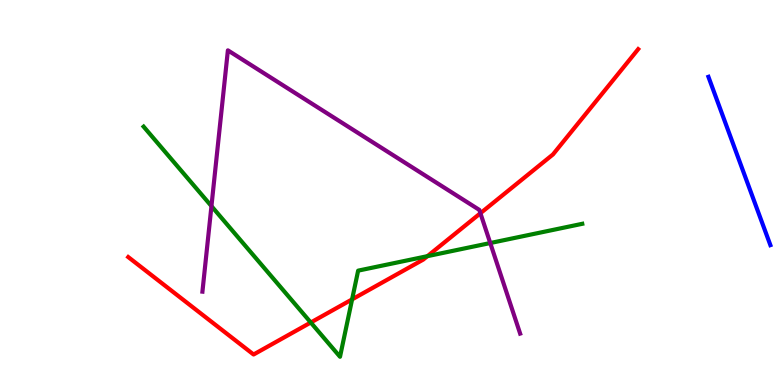[{'lines': ['blue', 'red'], 'intersections': []}, {'lines': ['green', 'red'], 'intersections': [{'x': 4.01, 'y': 1.62}, {'x': 4.54, 'y': 2.22}, {'x': 5.52, 'y': 3.35}]}, {'lines': ['purple', 'red'], 'intersections': [{'x': 6.2, 'y': 4.46}]}, {'lines': ['blue', 'green'], 'intersections': []}, {'lines': ['blue', 'purple'], 'intersections': []}, {'lines': ['green', 'purple'], 'intersections': [{'x': 2.73, 'y': 4.65}, {'x': 6.33, 'y': 3.69}]}]